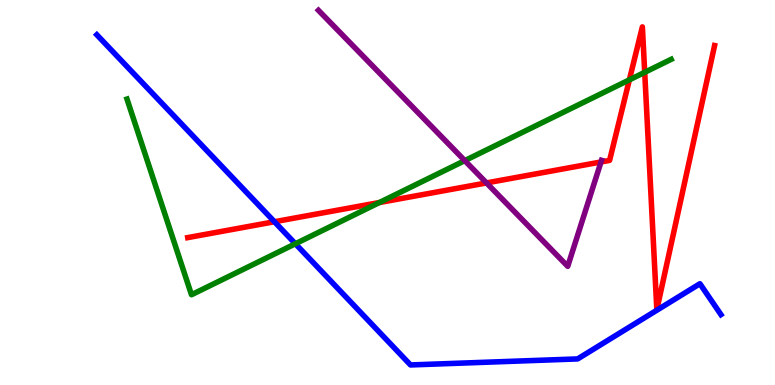[{'lines': ['blue', 'red'], 'intersections': [{'x': 3.54, 'y': 4.24}]}, {'lines': ['green', 'red'], 'intersections': [{'x': 4.9, 'y': 4.74}, {'x': 8.12, 'y': 7.93}, {'x': 8.32, 'y': 8.12}]}, {'lines': ['purple', 'red'], 'intersections': [{'x': 6.28, 'y': 5.25}, {'x': 7.75, 'y': 5.79}]}, {'lines': ['blue', 'green'], 'intersections': [{'x': 3.81, 'y': 3.67}]}, {'lines': ['blue', 'purple'], 'intersections': []}, {'lines': ['green', 'purple'], 'intersections': [{'x': 6.0, 'y': 5.83}]}]